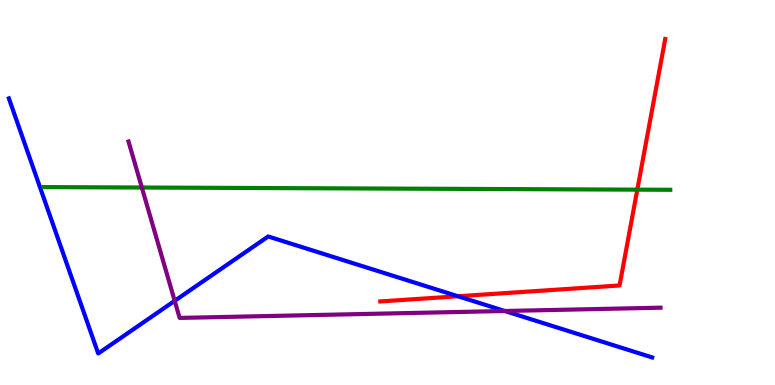[{'lines': ['blue', 'red'], 'intersections': [{'x': 5.91, 'y': 2.3}]}, {'lines': ['green', 'red'], 'intersections': [{'x': 8.22, 'y': 5.07}]}, {'lines': ['purple', 'red'], 'intersections': []}, {'lines': ['blue', 'green'], 'intersections': []}, {'lines': ['blue', 'purple'], 'intersections': [{'x': 2.25, 'y': 2.19}, {'x': 6.51, 'y': 1.92}]}, {'lines': ['green', 'purple'], 'intersections': [{'x': 1.83, 'y': 5.13}]}]